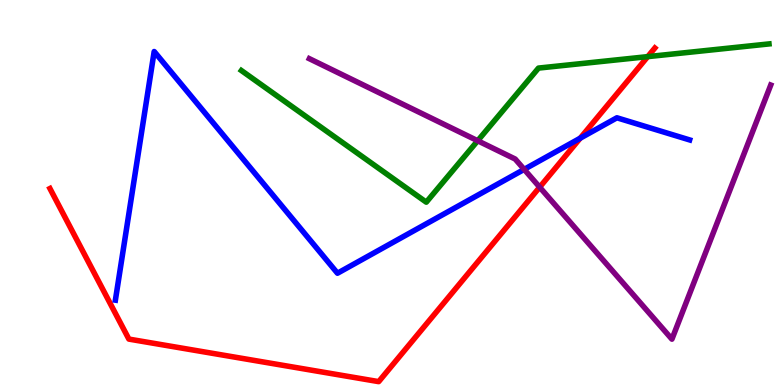[{'lines': ['blue', 'red'], 'intersections': [{'x': 7.49, 'y': 6.41}]}, {'lines': ['green', 'red'], 'intersections': [{'x': 8.36, 'y': 8.53}]}, {'lines': ['purple', 'red'], 'intersections': [{'x': 6.96, 'y': 5.14}]}, {'lines': ['blue', 'green'], 'intersections': []}, {'lines': ['blue', 'purple'], 'intersections': [{'x': 6.76, 'y': 5.6}]}, {'lines': ['green', 'purple'], 'intersections': [{'x': 6.16, 'y': 6.34}]}]